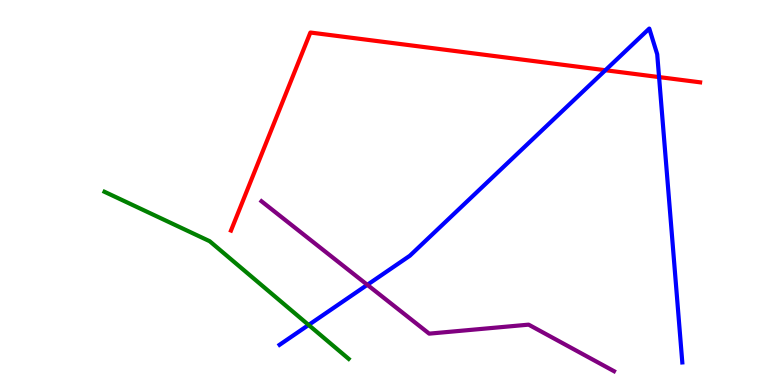[{'lines': ['blue', 'red'], 'intersections': [{'x': 7.81, 'y': 8.18}, {'x': 8.5, 'y': 8.0}]}, {'lines': ['green', 'red'], 'intersections': []}, {'lines': ['purple', 'red'], 'intersections': []}, {'lines': ['blue', 'green'], 'intersections': [{'x': 3.98, 'y': 1.56}]}, {'lines': ['blue', 'purple'], 'intersections': [{'x': 4.74, 'y': 2.6}]}, {'lines': ['green', 'purple'], 'intersections': []}]